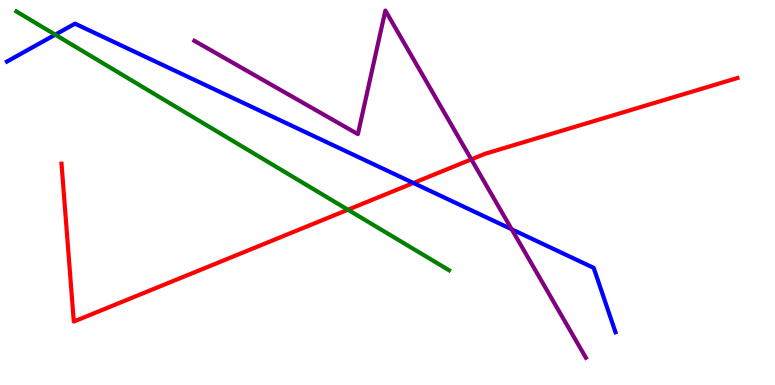[{'lines': ['blue', 'red'], 'intersections': [{'x': 5.33, 'y': 5.25}]}, {'lines': ['green', 'red'], 'intersections': [{'x': 4.49, 'y': 4.55}]}, {'lines': ['purple', 'red'], 'intersections': [{'x': 6.08, 'y': 5.86}]}, {'lines': ['blue', 'green'], 'intersections': [{'x': 0.713, 'y': 9.1}]}, {'lines': ['blue', 'purple'], 'intersections': [{'x': 6.6, 'y': 4.05}]}, {'lines': ['green', 'purple'], 'intersections': []}]